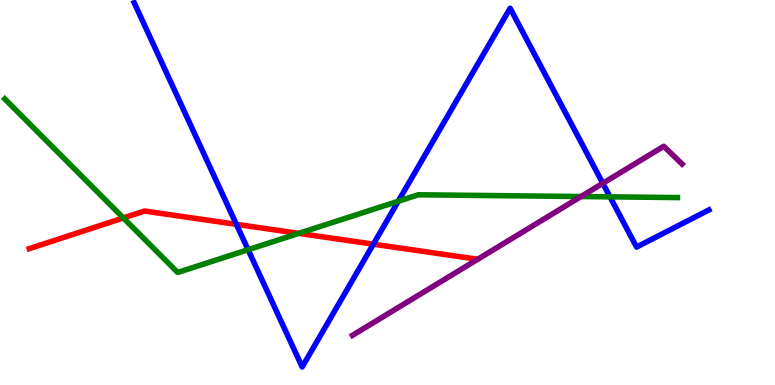[{'lines': ['blue', 'red'], 'intersections': [{'x': 3.05, 'y': 4.17}, {'x': 4.82, 'y': 3.66}]}, {'lines': ['green', 'red'], 'intersections': [{'x': 1.59, 'y': 4.34}, {'x': 3.85, 'y': 3.94}]}, {'lines': ['purple', 'red'], 'intersections': []}, {'lines': ['blue', 'green'], 'intersections': [{'x': 3.2, 'y': 3.51}, {'x': 5.14, 'y': 4.77}, {'x': 7.87, 'y': 4.89}]}, {'lines': ['blue', 'purple'], 'intersections': [{'x': 7.78, 'y': 5.24}]}, {'lines': ['green', 'purple'], 'intersections': [{'x': 7.5, 'y': 4.9}]}]